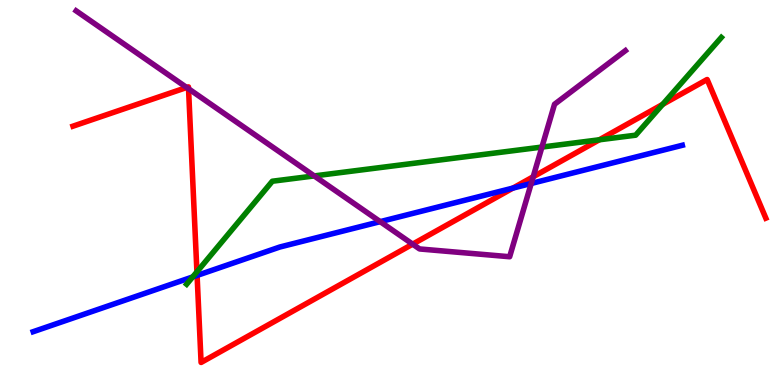[{'lines': ['blue', 'red'], 'intersections': [{'x': 2.54, 'y': 2.85}, {'x': 6.62, 'y': 5.11}]}, {'lines': ['green', 'red'], 'intersections': [{'x': 2.54, 'y': 2.94}, {'x': 7.73, 'y': 6.37}, {'x': 8.55, 'y': 7.29}]}, {'lines': ['purple', 'red'], 'intersections': [{'x': 2.41, 'y': 7.73}, {'x': 2.43, 'y': 7.69}, {'x': 5.32, 'y': 3.66}, {'x': 6.88, 'y': 5.41}]}, {'lines': ['blue', 'green'], 'intersections': [{'x': 2.49, 'y': 2.81}]}, {'lines': ['blue', 'purple'], 'intersections': [{'x': 4.91, 'y': 4.24}, {'x': 6.85, 'y': 5.23}]}, {'lines': ['green', 'purple'], 'intersections': [{'x': 4.05, 'y': 5.43}, {'x': 6.99, 'y': 6.18}]}]